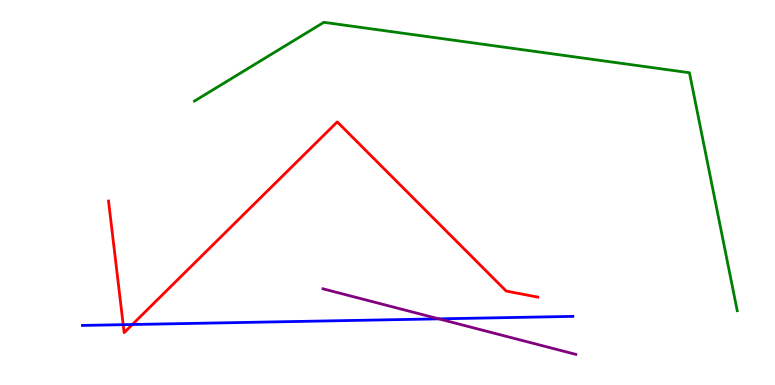[{'lines': ['blue', 'red'], 'intersections': [{'x': 1.59, 'y': 1.57}, {'x': 1.71, 'y': 1.57}]}, {'lines': ['green', 'red'], 'intersections': []}, {'lines': ['purple', 'red'], 'intersections': []}, {'lines': ['blue', 'green'], 'intersections': []}, {'lines': ['blue', 'purple'], 'intersections': [{'x': 5.66, 'y': 1.72}]}, {'lines': ['green', 'purple'], 'intersections': []}]